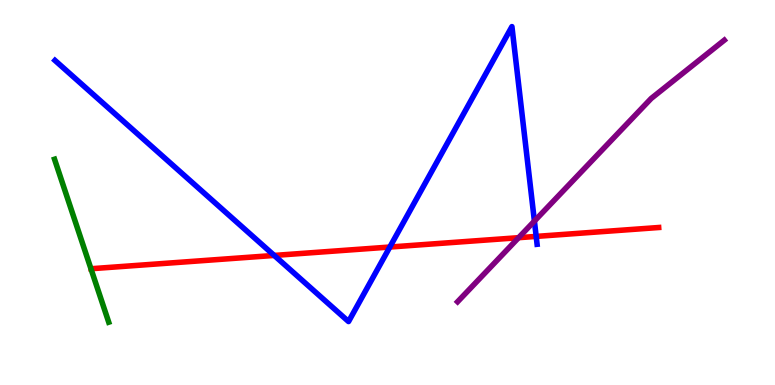[{'lines': ['blue', 'red'], 'intersections': [{'x': 3.54, 'y': 3.37}, {'x': 5.03, 'y': 3.58}, {'x': 6.92, 'y': 3.86}]}, {'lines': ['green', 'red'], 'intersections': []}, {'lines': ['purple', 'red'], 'intersections': [{'x': 6.69, 'y': 3.83}]}, {'lines': ['blue', 'green'], 'intersections': []}, {'lines': ['blue', 'purple'], 'intersections': [{'x': 6.9, 'y': 4.26}]}, {'lines': ['green', 'purple'], 'intersections': []}]